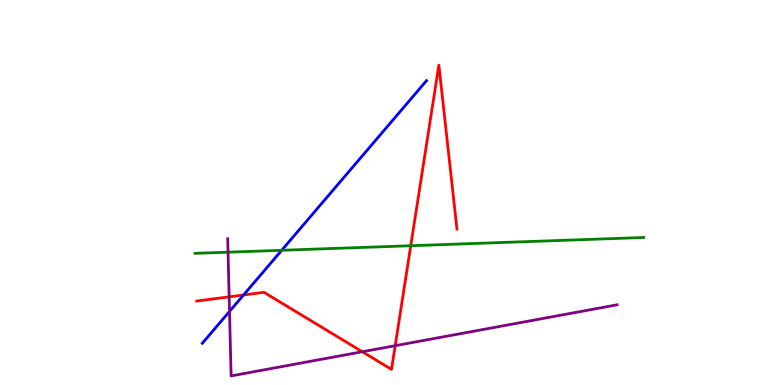[{'lines': ['blue', 'red'], 'intersections': [{'x': 3.14, 'y': 2.34}]}, {'lines': ['green', 'red'], 'intersections': [{'x': 5.3, 'y': 3.62}]}, {'lines': ['purple', 'red'], 'intersections': [{'x': 2.96, 'y': 2.29}, {'x': 4.68, 'y': 0.864}, {'x': 5.1, 'y': 1.02}]}, {'lines': ['blue', 'green'], 'intersections': [{'x': 3.63, 'y': 3.5}]}, {'lines': ['blue', 'purple'], 'intersections': [{'x': 2.96, 'y': 1.91}]}, {'lines': ['green', 'purple'], 'intersections': [{'x': 2.94, 'y': 3.45}]}]